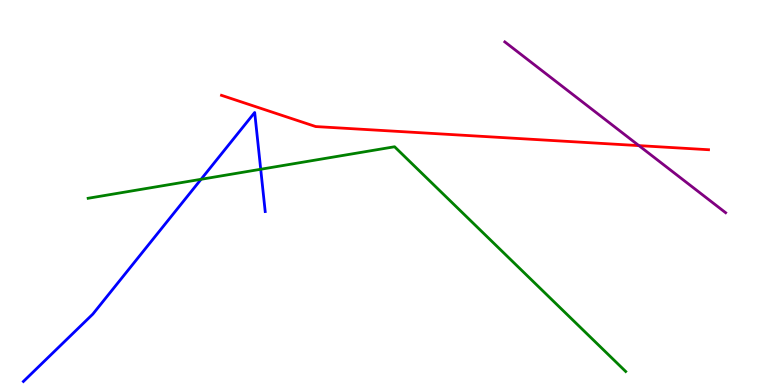[{'lines': ['blue', 'red'], 'intersections': []}, {'lines': ['green', 'red'], 'intersections': []}, {'lines': ['purple', 'red'], 'intersections': [{'x': 8.24, 'y': 6.22}]}, {'lines': ['blue', 'green'], 'intersections': [{'x': 2.59, 'y': 5.34}, {'x': 3.36, 'y': 5.6}]}, {'lines': ['blue', 'purple'], 'intersections': []}, {'lines': ['green', 'purple'], 'intersections': []}]